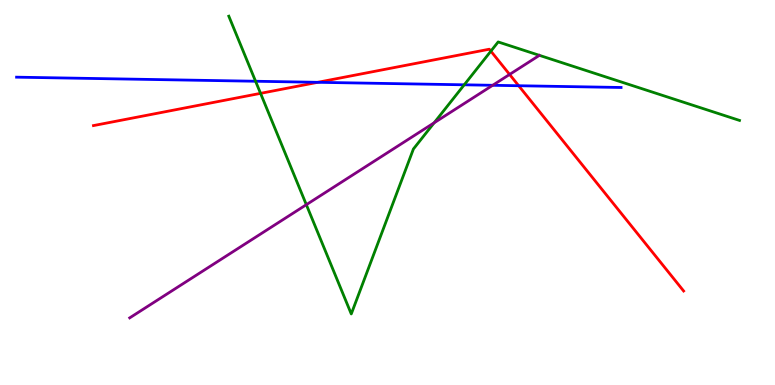[{'lines': ['blue', 'red'], 'intersections': [{'x': 4.1, 'y': 7.86}, {'x': 6.69, 'y': 7.77}]}, {'lines': ['green', 'red'], 'intersections': [{'x': 3.36, 'y': 7.58}, {'x': 6.33, 'y': 8.67}]}, {'lines': ['purple', 'red'], 'intersections': [{'x': 6.58, 'y': 8.07}]}, {'lines': ['blue', 'green'], 'intersections': [{'x': 3.3, 'y': 7.89}, {'x': 5.99, 'y': 7.8}]}, {'lines': ['blue', 'purple'], 'intersections': [{'x': 6.36, 'y': 7.78}]}, {'lines': ['green', 'purple'], 'intersections': [{'x': 3.95, 'y': 4.68}, {'x': 5.6, 'y': 6.81}]}]